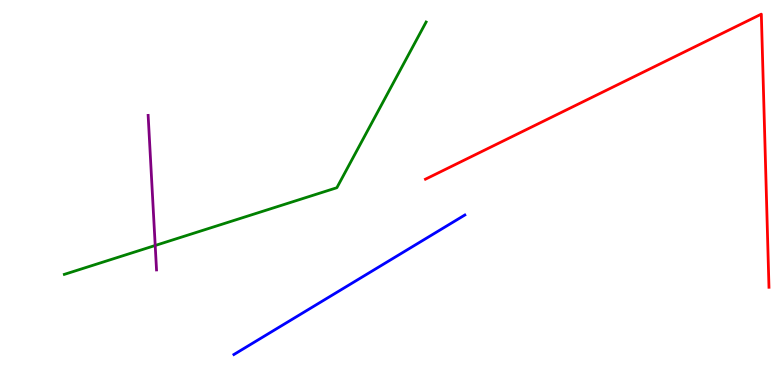[{'lines': ['blue', 'red'], 'intersections': []}, {'lines': ['green', 'red'], 'intersections': []}, {'lines': ['purple', 'red'], 'intersections': []}, {'lines': ['blue', 'green'], 'intersections': []}, {'lines': ['blue', 'purple'], 'intersections': []}, {'lines': ['green', 'purple'], 'intersections': [{'x': 2.0, 'y': 3.62}]}]